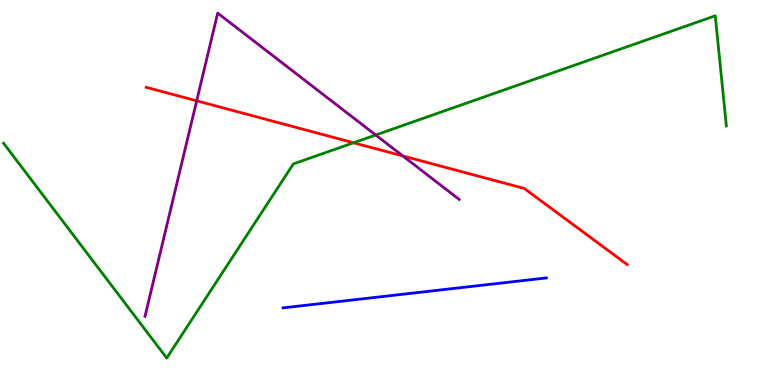[{'lines': ['blue', 'red'], 'intersections': []}, {'lines': ['green', 'red'], 'intersections': [{'x': 4.56, 'y': 6.29}]}, {'lines': ['purple', 'red'], 'intersections': [{'x': 2.54, 'y': 7.38}, {'x': 5.2, 'y': 5.95}]}, {'lines': ['blue', 'green'], 'intersections': []}, {'lines': ['blue', 'purple'], 'intersections': []}, {'lines': ['green', 'purple'], 'intersections': [{'x': 4.85, 'y': 6.49}]}]